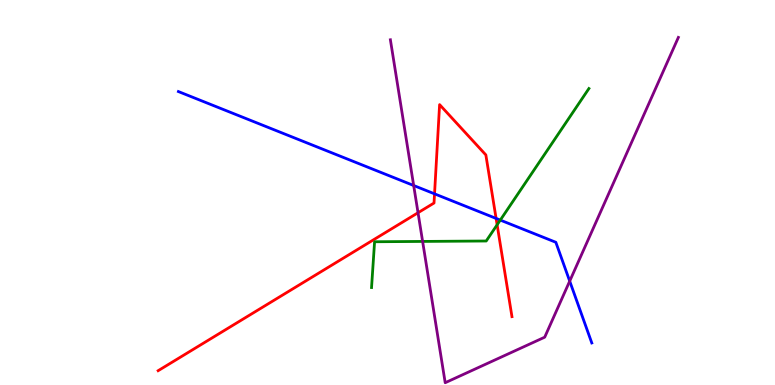[{'lines': ['blue', 'red'], 'intersections': [{'x': 5.61, 'y': 4.97}, {'x': 6.4, 'y': 4.33}]}, {'lines': ['green', 'red'], 'intersections': [{'x': 6.41, 'y': 4.16}]}, {'lines': ['purple', 'red'], 'intersections': [{'x': 5.39, 'y': 4.47}]}, {'lines': ['blue', 'green'], 'intersections': [{'x': 6.46, 'y': 4.28}]}, {'lines': ['blue', 'purple'], 'intersections': [{'x': 5.34, 'y': 5.18}, {'x': 7.35, 'y': 2.7}]}, {'lines': ['green', 'purple'], 'intersections': [{'x': 5.45, 'y': 3.73}]}]